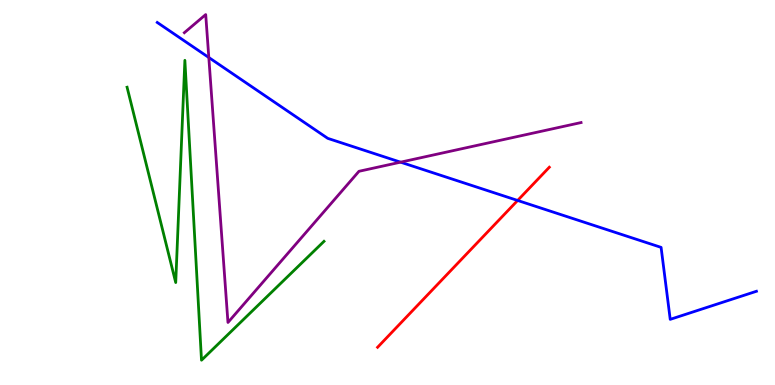[{'lines': ['blue', 'red'], 'intersections': [{'x': 6.68, 'y': 4.79}]}, {'lines': ['green', 'red'], 'intersections': []}, {'lines': ['purple', 'red'], 'intersections': []}, {'lines': ['blue', 'green'], 'intersections': []}, {'lines': ['blue', 'purple'], 'intersections': [{'x': 2.69, 'y': 8.51}, {'x': 5.17, 'y': 5.79}]}, {'lines': ['green', 'purple'], 'intersections': []}]